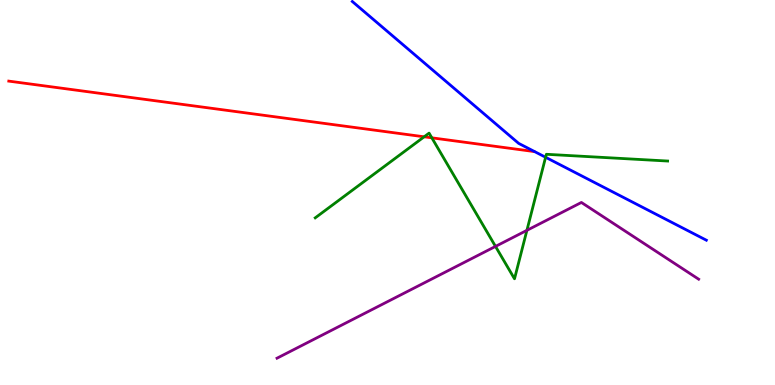[{'lines': ['blue', 'red'], 'intersections': []}, {'lines': ['green', 'red'], 'intersections': [{'x': 5.47, 'y': 6.45}, {'x': 5.57, 'y': 6.42}]}, {'lines': ['purple', 'red'], 'intersections': []}, {'lines': ['blue', 'green'], 'intersections': [{'x': 7.04, 'y': 5.92}]}, {'lines': ['blue', 'purple'], 'intersections': []}, {'lines': ['green', 'purple'], 'intersections': [{'x': 6.39, 'y': 3.6}, {'x': 6.8, 'y': 4.02}]}]